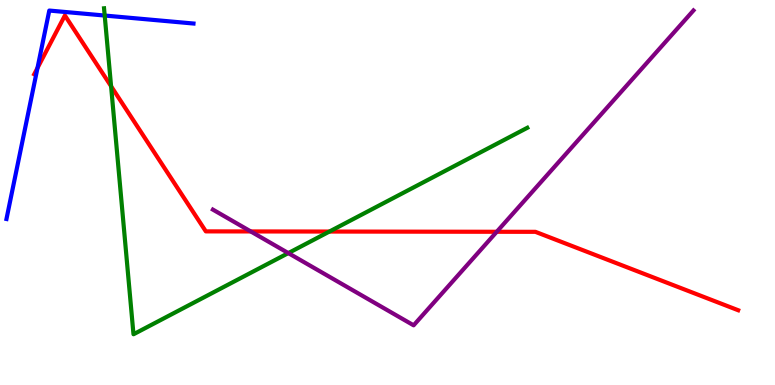[{'lines': ['blue', 'red'], 'intersections': [{'x': 0.484, 'y': 8.24}]}, {'lines': ['green', 'red'], 'intersections': [{'x': 1.43, 'y': 7.76}, {'x': 4.25, 'y': 3.99}]}, {'lines': ['purple', 'red'], 'intersections': [{'x': 3.24, 'y': 3.99}, {'x': 6.41, 'y': 3.98}]}, {'lines': ['blue', 'green'], 'intersections': [{'x': 1.35, 'y': 9.6}]}, {'lines': ['blue', 'purple'], 'intersections': []}, {'lines': ['green', 'purple'], 'intersections': [{'x': 3.72, 'y': 3.43}]}]